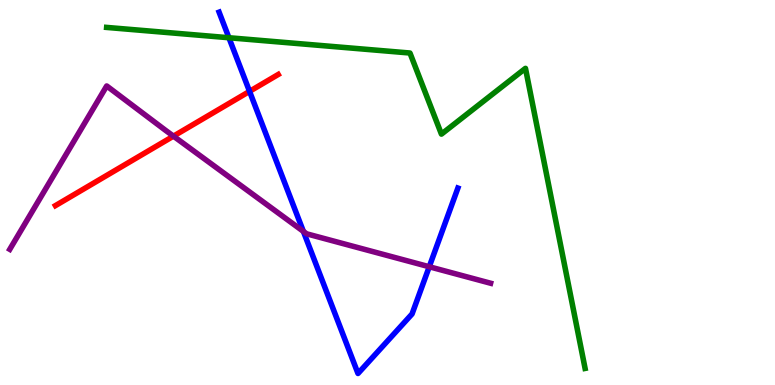[{'lines': ['blue', 'red'], 'intersections': [{'x': 3.22, 'y': 7.63}]}, {'lines': ['green', 'red'], 'intersections': []}, {'lines': ['purple', 'red'], 'intersections': [{'x': 2.24, 'y': 6.46}]}, {'lines': ['blue', 'green'], 'intersections': [{'x': 2.95, 'y': 9.02}]}, {'lines': ['blue', 'purple'], 'intersections': [{'x': 3.91, 'y': 3.99}, {'x': 5.54, 'y': 3.07}]}, {'lines': ['green', 'purple'], 'intersections': []}]